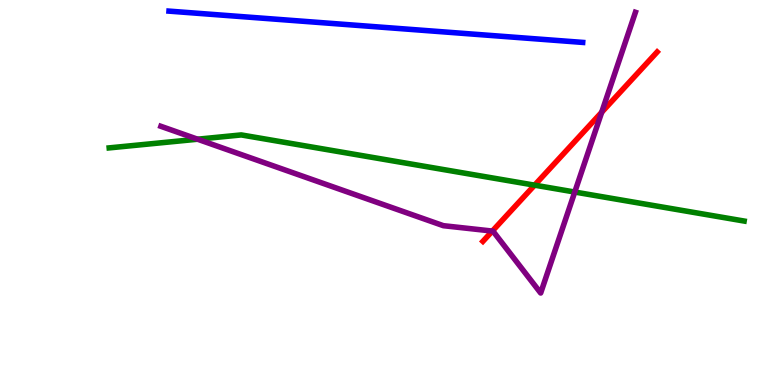[{'lines': ['blue', 'red'], 'intersections': []}, {'lines': ['green', 'red'], 'intersections': [{'x': 6.9, 'y': 5.19}]}, {'lines': ['purple', 'red'], 'intersections': [{'x': 6.35, 'y': 4.0}, {'x': 7.76, 'y': 7.08}]}, {'lines': ['blue', 'green'], 'intersections': []}, {'lines': ['blue', 'purple'], 'intersections': []}, {'lines': ['green', 'purple'], 'intersections': [{'x': 2.55, 'y': 6.38}, {'x': 7.42, 'y': 5.01}]}]